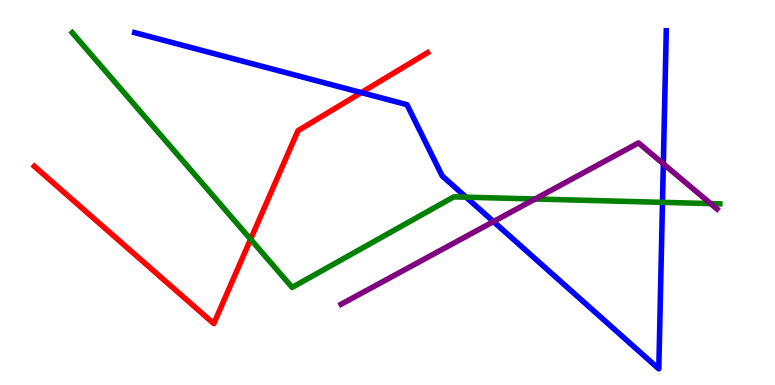[{'lines': ['blue', 'red'], 'intersections': [{'x': 4.66, 'y': 7.6}]}, {'lines': ['green', 'red'], 'intersections': [{'x': 3.23, 'y': 3.79}]}, {'lines': ['purple', 'red'], 'intersections': []}, {'lines': ['blue', 'green'], 'intersections': [{'x': 6.01, 'y': 4.88}, {'x': 8.55, 'y': 4.74}]}, {'lines': ['blue', 'purple'], 'intersections': [{'x': 6.37, 'y': 4.24}, {'x': 8.56, 'y': 5.74}]}, {'lines': ['green', 'purple'], 'intersections': [{'x': 6.9, 'y': 4.83}, {'x': 9.17, 'y': 4.71}]}]